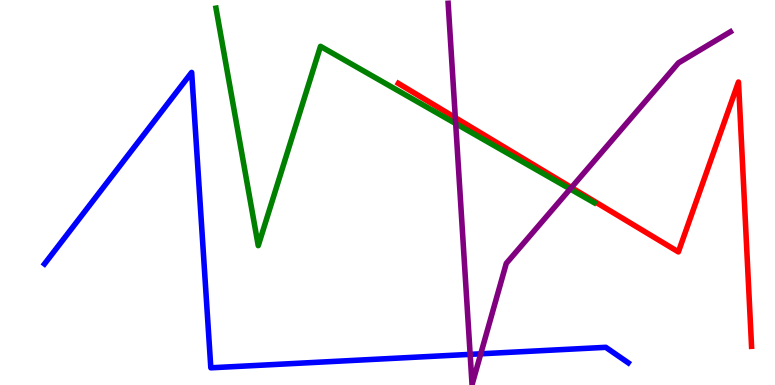[{'lines': ['blue', 'red'], 'intersections': []}, {'lines': ['green', 'red'], 'intersections': []}, {'lines': ['purple', 'red'], 'intersections': [{'x': 5.88, 'y': 6.94}, {'x': 7.37, 'y': 5.13}]}, {'lines': ['blue', 'green'], 'intersections': []}, {'lines': ['blue', 'purple'], 'intersections': [{'x': 6.07, 'y': 0.796}, {'x': 6.2, 'y': 0.81}]}, {'lines': ['green', 'purple'], 'intersections': [{'x': 5.88, 'y': 6.79}, {'x': 7.36, 'y': 5.09}]}]